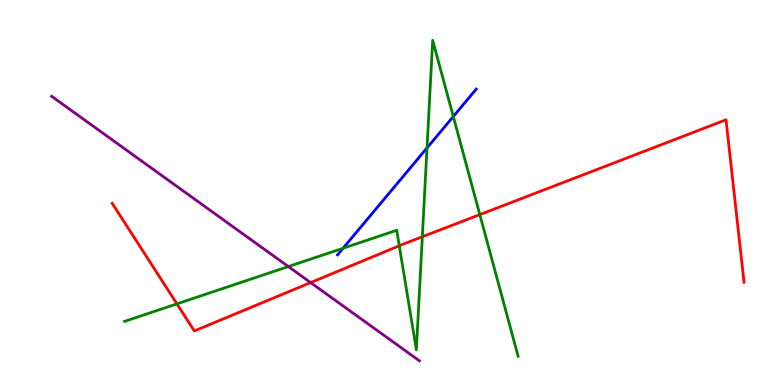[{'lines': ['blue', 'red'], 'intersections': []}, {'lines': ['green', 'red'], 'intersections': [{'x': 2.28, 'y': 2.11}, {'x': 5.15, 'y': 3.62}, {'x': 5.45, 'y': 3.85}, {'x': 6.19, 'y': 4.43}]}, {'lines': ['purple', 'red'], 'intersections': [{'x': 4.01, 'y': 2.66}]}, {'lines': ['blue', 'green'], 'intersections': [{'x': 4.43, 'y': 3.55}, {'x': 5.51, 'y': 6.16}, {'x': 5.85, 'y': 6.97}]}, {'lines': ['blue', 'purple'], 'intersections': []}, {'lines': ['green', 'purple'], 'intersections': [{'x': 3.72, 'y': 3.08}]}]